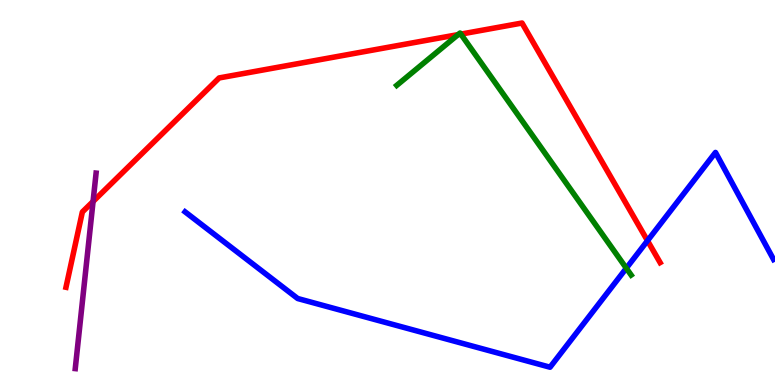[{'lines': ['blue', 'red'], 'intersections': [{'x': 8.35, 'y': 3.75}]}, {'lines': ['green', 'red'], 'intersections': [{'x': 5.91, 'y': 9.1}, {'x': 5.95, 'y': 9.11}]}, {'lines': ['purple', 'red'], 'intersections': [{'x': 1.2, 'y': 4.77}]}, {'lines': ['blue', 'green'], 'intersections': [{'x': 8.08, 'y': 3.03}]}, {'lines': ['blue', 'purple'], 'intersections': []}, {'lines': ['green', 'purple'], 'intersections': []}]